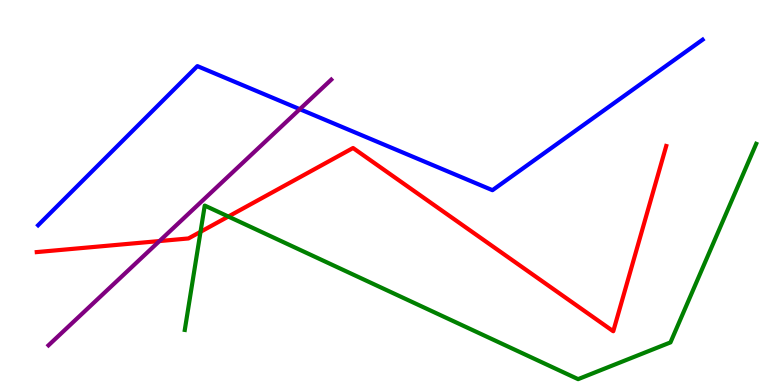[{'lines': ['blue', 'red'], 'intersections': []}, {'lines': ['green', 'red'], 'intersections': [{'x': 2.59, 'y': 3.98}, {'x': 2.95, 'y': 4.38}]}, {'lines': ['purple', 'red'], 'intersections': [{'x': 2.06, 'y': 3.74}]}, {'lines': ['blue', 'green'], 'intersections': []}, {'lines': ['blue', 'purple'], 'intersections': [{'x': 3.87, 'y': 7.16}]}, {'lines': ['green', 'purple'], 'intersections': []}]